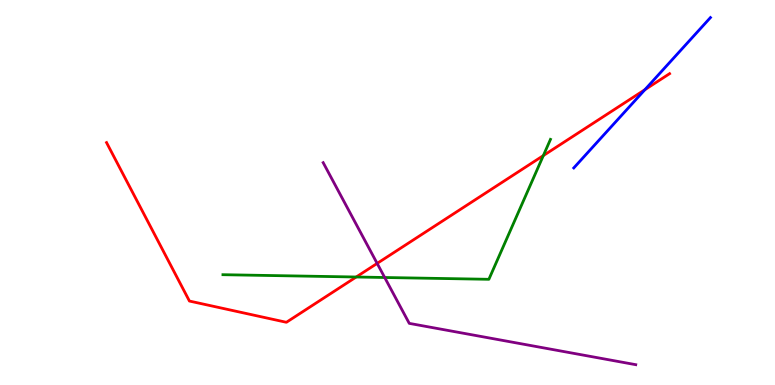[{'lines': ['blue', 'red'], 'intersections': [{'x': 8.32, 'y': 7.67}]}, {'lines': ['green', 'red'], 'intersections': [{'x': 4.6, 'y': 2.81}, {'x': 7.01, 'y': 5.96}]}, {'lines': ['purple', 'red'], 'intersections': [{'x': 4.87, 'y': 3.16}]}, {'lines': ['blue', 'green'], 'intersections': []}, {'lines': ['blue', 'purple'], 'intersections': []}, {'lines': ['green', 'purple'], 'intersections': [{'x': 4.96, 'y': 2.79}]}]